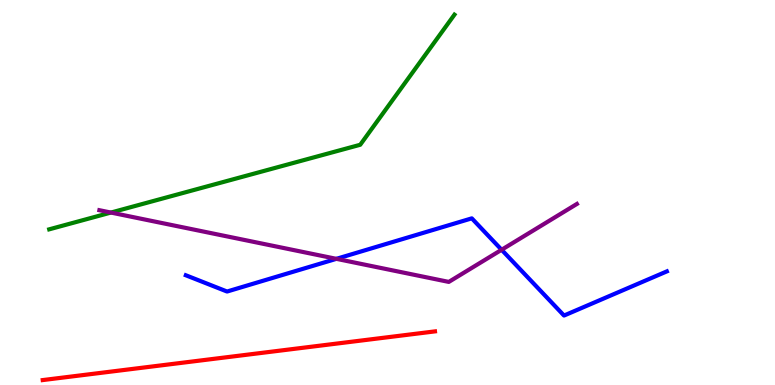[{'lines': ['blue', 'red'], 'intersections': []}, {'lines': ['green', 'red'], 'intersections': []}, {'lines': ['purple', 'red'], 'intersections': []}, {'lines': ['blue', 'green'], 'intersections': []}, {'lines': ['blue', 'purple'], 'intersections': [{'x': 4.34, 'y': 3.28}, {'x': 6.47, 'y': 3.51}]}, {'lines': ['green', 'purple'], 'intersections': [{'x': 1.43, 'y': 4.48}]}]